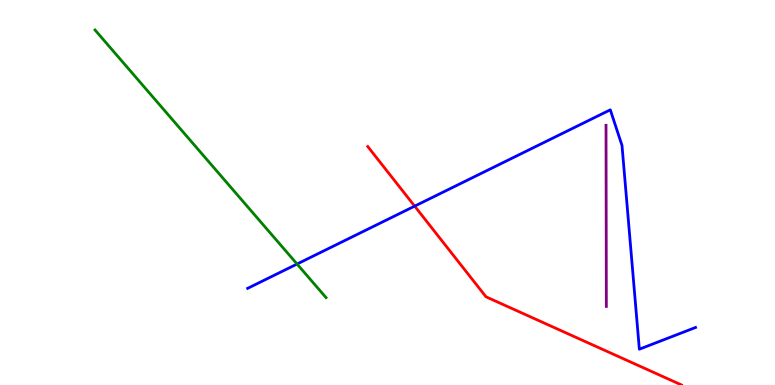[{'lines': ['blue', 'red'], 'intersections': [{'x': 5.35, 'y': 4.65}]}, {'lines': ['green', 'red'], 'intersections': []}, {'lines': ['purple', 'red'], 'intersections': []}, {'lines': ['blue', 'green'], 'intersections': [{'x': 3.83, 'y': 3.14}]}, {'lines': ['blue', 'purple'], 'intersections': []}, {'lines': ['green', 'purple'], 'intersections': []}]